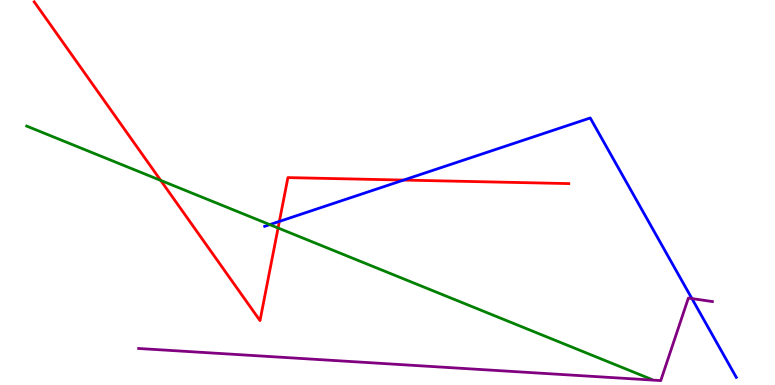[{'lines': ['blue', 'red'], 'intersections': [{'x': 3.6, 'y': 4.25}, {'x': 5.21, 'y': 5.32}]}, {'lines': ['green', 'red'], 'intersections': [{'x': 2.07, 'y': 5.31}, {'x': 3.59, 'y': 4.08}]}, {'lines': ['purple', 'red'], 'intersections': []}, {'lines': ['blue', 'green'], 'intersections': [{'x': 3.48, 'y': 4.17}]}, {'lines': ['blue', 'purple'], 'intersections': [{'x': 8.93, 'y': 2.25}]}, {'lines': ['green', 'purple'], 'intersections': []}]